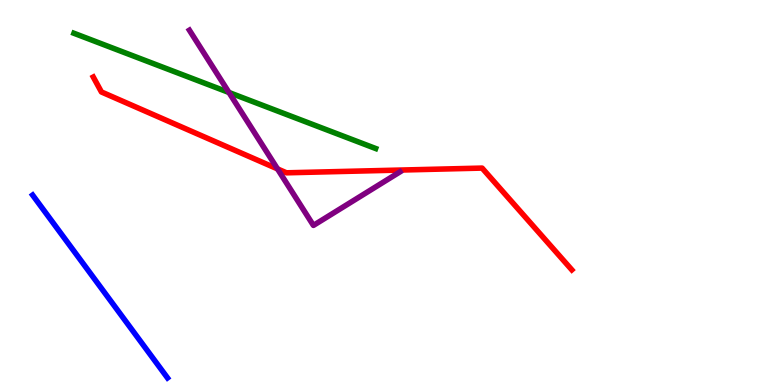[{'lines': ['blue', 'red'], 'intersections': []}, {'lines': ['green', 'red'], 'intersections': []}, {'lines': ['purple', 'red'], 'intersections': [{'x': 3.58, 'y': 5.61}]}, {'lines': ['blue', 'green'], 'intersections': []}, {'lines': ['blue', 'purple'], 'intersections': []}, {'lines': ['green', 'purple'], 'intersections': [{'x': 2.95, 'y': 7.6}]}]